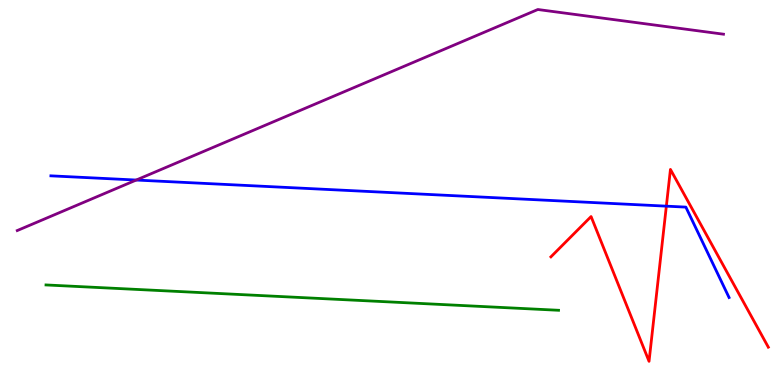[{'lines': ['blue', 'red'], 'intersections': [{'x': 8.6, 'y': 4.65}]}, {'lines': ['green', 'red'], 'intersections': []}, {'lines': ['purple', 'red'], 'intersections': []}, {'lines': ['blue', 'green'], 'intersections': []}, {'lines': ['blue', 'purple'], 'intersections': [{'x': 1.76, 'y': 5.32}]}, {'lines': ['green', 'purple'], 'intersections': []}]